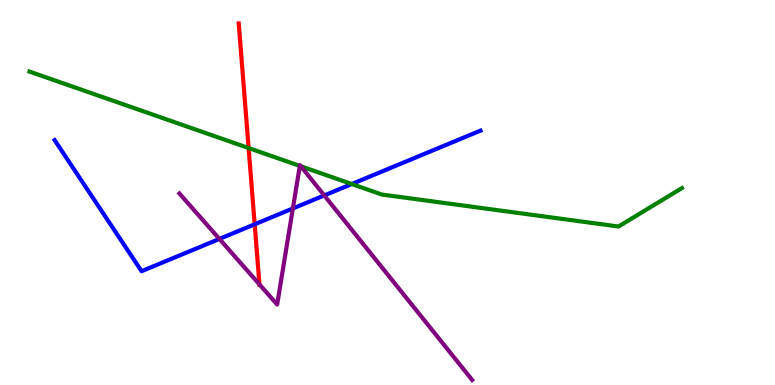[{'lines': ['blue', 'red'], 'intersections': [{'x': 3.29, 'y': 4.17}]}, {'lines': ['green', 'red'], 'intersections': [{'x': 3.21, 'y': 6.15}]}, {'lines': ['purple', 'red'], 'intersections': [{'x': 3.35, 'y': 2.61}]}, {'lines': ['blue', 'green'], 'intersections': [{'x': 4.54, 'y': 5.22}]}, {'lines': ['blue', 'purple'], 'intersections': [{'x': 2.83, 'y': 3.79}, {'x': 3.78, 'y': 4.59}, {'x': 4.18, 'y': 4.92}]}, {'lines': ['green', 'purple'], 'intersections': [{'x': 3.87, 'y': 5.69}, {'x': 3.88, 'y': 5.68}]}]